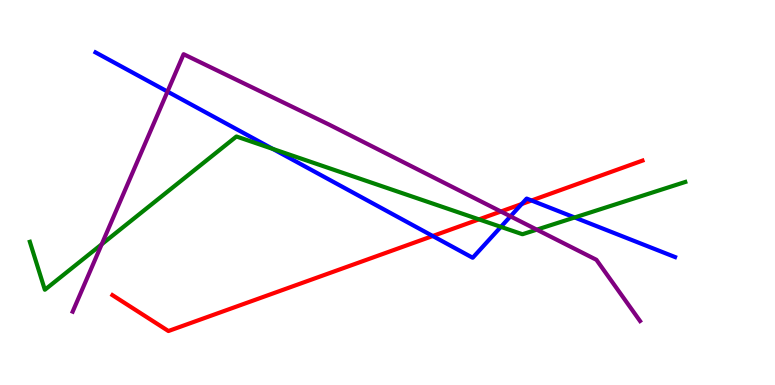[{'lines': ['blue', 'red'], 'intersections': [{'x': 5.58, 'y': 3.87}, {'x': 6.73, 'y': 4.7}, {'x': 6.86, 'y': 4.79}]}, {'lines': ['green', 'red'], 'intersections': [{'x': 6.18, 'y': 4.3}]}, {'lines': ['purple', 'red'], 'intersections': [{'x': 6.46, 'y': 4.51}]}, {'lines': ['blue', 'green'], 'intersections': [{'x': 3.52, 'y': 6.13}, {'x': 6.46, 'y': 4.11}, {'x': 7.41, 'y': 4.35}]}, {'lines': ['blue', 'purple'], 'intersections': [{'x': 2.16, 'y': 7.62}, {'x': 6.59, 'y': 4.38}]}, {'lines': ['green', 'purple'], 'intersections': [{'x': 1.31, 'y': 3.65}, {'x': 6.93, 'y': 4.04}]}]